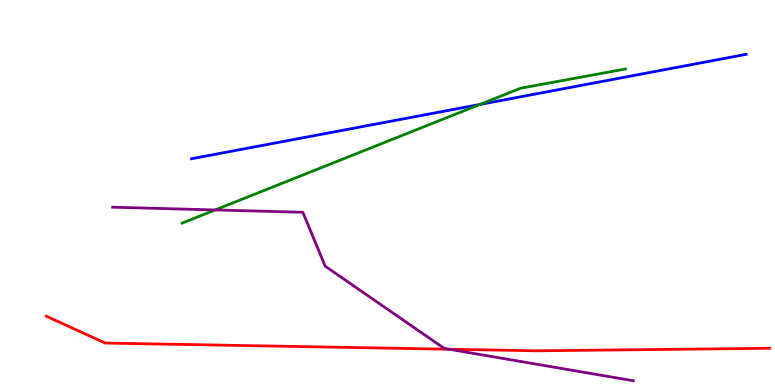[{'lines': ['blue', 'red'], 'intersections': []}, {'lines': ['green', 'red'], 'intersections': []}, {'lines': ['purple', 'red'], 'intersections': [{'x': 5.8, 'y': 0.929}]}, {'lines': ['blue', 'green'], 'intersections': [{'x': 6.19, 'y': 7.29}]}, {'lines': ['blue', 'purple'], 'intersections': []}, {'lines': ['green', 'purple'], 'intersections': [{'x': 2.78, 'y': 4.55}]}]